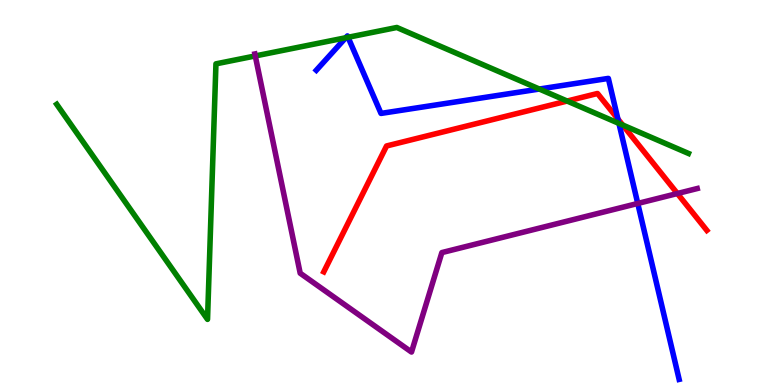[{'lines': ['blue', 'red'], 'intersections': [{'x': 7.97, 'y': 6.91}]}, {'lines': ['green', 'red'], 'intersections': [{'x': 7.32, 'y': 7.38}, {'x': 8.03, 'y': 6.75}]}, {'lines': ['purple', 'red'], 'intersections': [{'x': 8.74, 'y': 4.97}]}, {'lines': ['blue', 'green'], 'intersections': [{'x': 4.46, 'y': 9.02}, {'x': 4.49, 'y': 9.03}, {'x': 6.96, 'y': 7.69}, {'x': 7.99, 'y': 6.79}]}, {'lines': ['blue', 'purple'], 'intersections': [{'x': 8.23, 'y': 4.72}]}, {'lines': ['green', 'purple'], 'intersections': [{'x': 3.29, 'y': 8.55}]}]